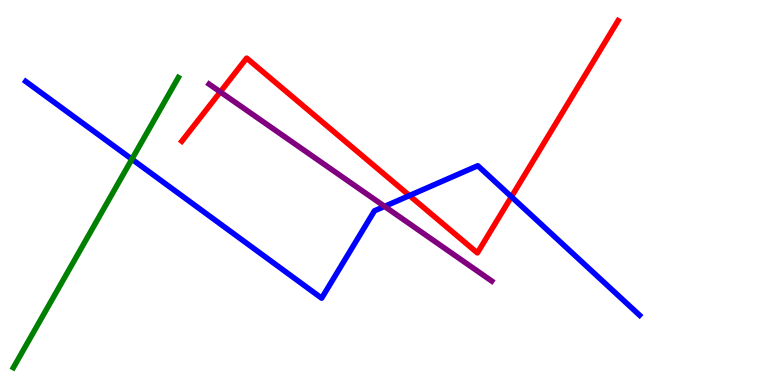[{'lines': ['blue', 'red'], 'intersections': [{'x': 5.28, 'y': 4.92}, {'x': 6.6, 'y': 4.89}]}, {'lines': ['green', 'red'], 'intersections': []}, {'lines': ['purple', 'red'], 'intersections': [{'x': 2.84, 'y': 7.61}]}, {'lines': ['blue', 'green'], 'intersections': [{'x': 1.7, 'y': 5.86}]}, {'lines': ['blue', 'purple'], 'intersections': [{'x': 4.96, 'y': 4.64}]}, {'lines': ['green', 'purple'], 'intersections': []}]